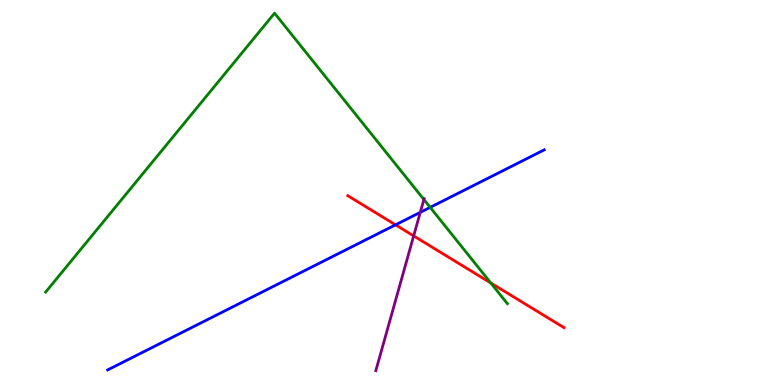[{'lines': ['blue', 'red'], 'intersections': [{'x': 5.1, 'y': 4.16}]}, {'lines': ['green', 'red'], 'intersections': [{'x': 6.33, 'y': 2.65}]}, {'lines': ['purple', 'red'], 'intersections': [{'x': 5.34, 'y': 3.87}]}, {'lines': ['blue', 'green'], 'intersections': [{'x': 5.55, 'y': 4.61}]}, {'lines': ['blue', 'purple'], 'intersections': [{'x': 5.42, 'y': 4.48}]}, {'lines': ['green', 'purple'], 'intersections': [{'x': 5.47, 'y': 4.82}]}]